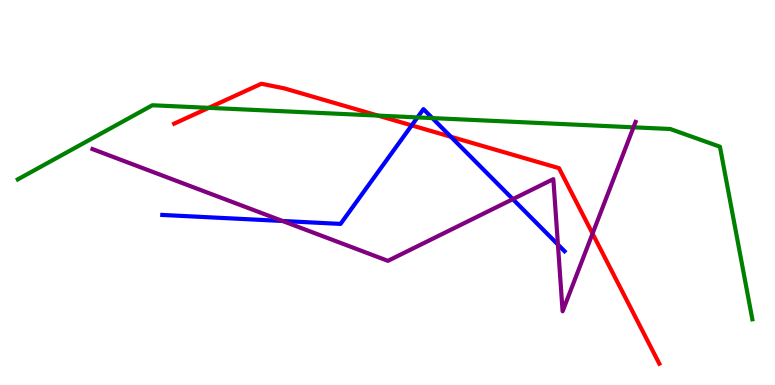[{'lines': ['blue', 'red'], 'intersections': [{'x': 5.31, 'y': 6.74}, {'x': 5.82, 'y': 6.45}]}, {'lines': ['green', 'red'], 'intersections': [{'x': 2.69, 'y': 7.2}, {'x': 4.88, 'y': 7.0}]}, {'lines': ['purple', 'red'], 'intersections': [{'x': 7.65, 'y': 3.93}]}, {'lines': ['blue', 'green'], 'intersections': [{'x': 5.39, 'y': 6.95}, {'x': 5.58, 'y': 6.93}]}, {'lines': ['blue', 'purple'], 'intersections': [{'x': 3.65, 'y': 4.26}, {'x': 6.62, 'y': 4.83}, {'x': 7.2, 'y': 3.65}]}, {'lines': ['green', 'purple'], 'intersections': [{'x': 8.17, 'y': 6.69}]}]